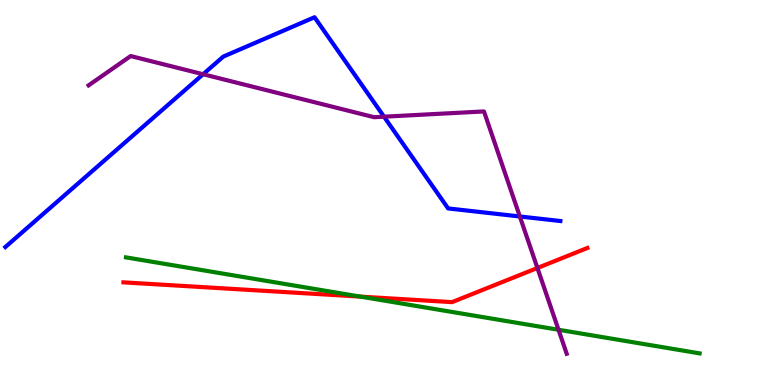[{'lines': ['blue', 'red'], 'intersections': []}, {'lines': ['green', 'red'], 'intersections': [{'x': 4.65, 'y': 2.3}]}, {'lines': ['purple', 'red'], 'intersections': [{'x': 6.93, 'y': 3.04}]}, {'lines': ['blue', 'green'], 'intersections': []}, {'lines': ['blue', 'purple'], 'intersections': [{'x': 2.62, 'y': 8.07}, {'x': 4.96, 'y': 6.97}, {'x': 6.71, 'y': 4.38}]}, {'lines': ['green', 'purple'], 'intersections': [{'x': 7.21, 'y': 1.43}]}]